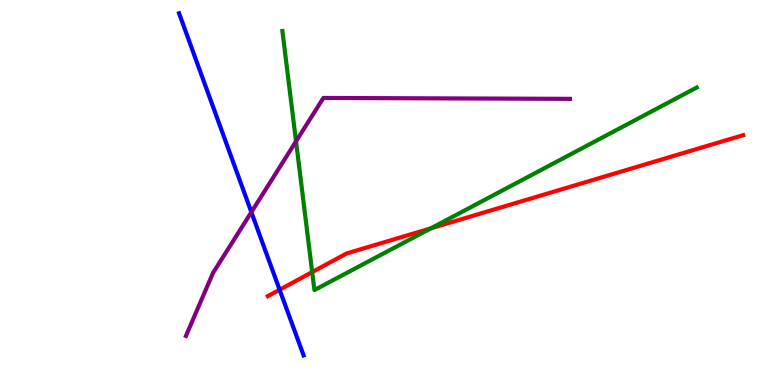[{'lines': ['blue', 'red'], 'intersections': [{'x': 3.61, 'y': 2.47}]}, {'lines': ['green', 'red'], 'intersections': [{'x': 4.03, 'y': 2.93}, {'x': 5.56, 'y': 4.07}]}, {'lines': ['purple', 'red'], 'intersections': []}, {'lines': ['blue', 'green'], 'intersections': []}, {'lines': ['blue', 'purple'], 'intersections': [{'x': 3.24, 'y': 4.49}]}, {'lines': ['green', 'purple'], 'intersections': [{'x': 3.82, 'y': 6.33}]}]